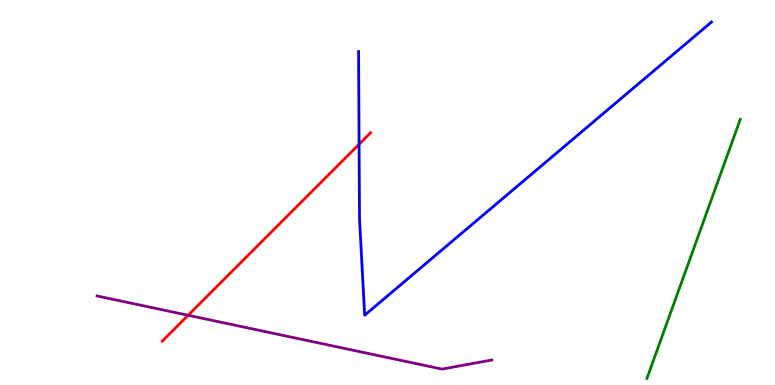[{'lines': ['blue', 'red'], 'intersections': [{'x': 4.63, 'y': 6.25}]}, {'lines': ['green', 'red'], 'intersections': []}, {'lines': ['purple', 'red'], 'intersections': [{'x': 2.43, 'y': 1.81}]}, {'lines': ['blue', 'green'], 'intersections': []}, {'lines': ['blue', 'purple'], 'intersections': []}, {'lines': ['green', 'purple'], 'intersections': []}]